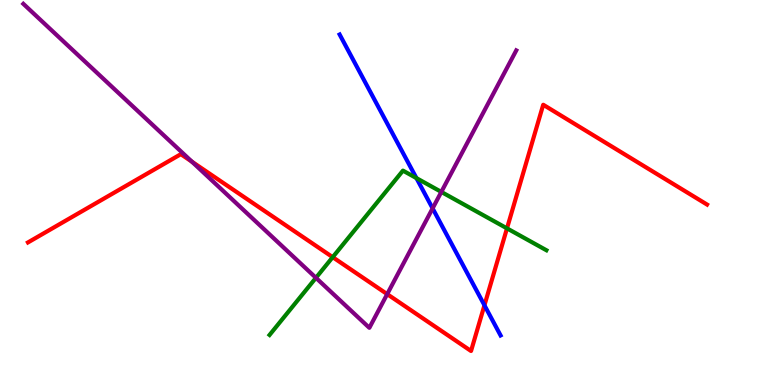[{'lines': ['blue', 'red'], 'intersections': [{'x': 6.25, 'y': 2.07}]}, {'lines': ['green', 'red'], 'intersections': [{'x': 4.29, 'y': 3.32}, {'x': 6.54, 'y': 4.07}]}, {'lines': ['purple', 'red'], 'intersections': [{'x': 2.48, 'y': 5.8}, {'x': 5.0, 'y': 2.36}]}, {'lines': ['blue', 'green'], 'intersections': [{'x': 5.37, 'y': 5.37}]}, {'lines': ['blue', 'purple'], 'intersections': [{'x': 5.58, 'y': 4.59}]}, {'lines': ['green', 'purple'], 'intersections': [{'x': 4.08, 'y': 2.78}, {'x': 5.69, 'y': 5.02}]}]